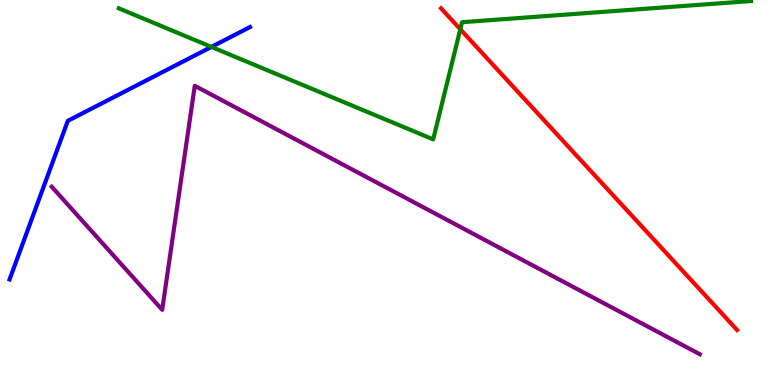[{'lines': ['blue', 'red'], 'intersections': []}, {'lines': ['green', 'red'], 'intersections': [{'x': 5.94, 'y': 9.24}]}, {'lines': ['purple', 'red'], 'intersections': []}, {'lines': ['blue', 'green'], 'intersections': [{'x': 2.73, 'y': 8.78}]}, {'lines': ['blue', 'purple'], 'intersections': []}, {'lines': ['green', 'purple'], 'intersections': []}]